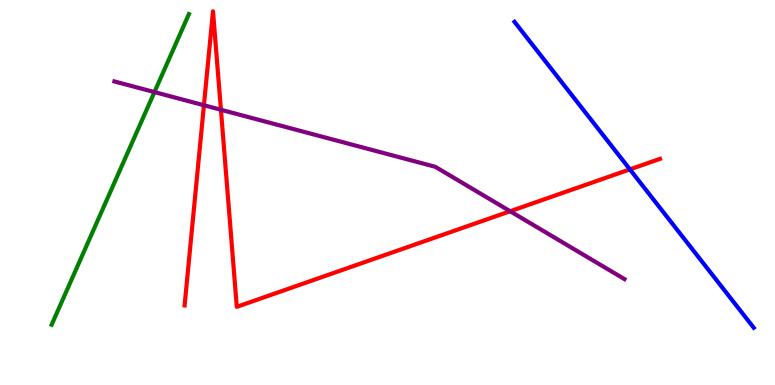[{'lines': ['blue', 'red'], 'intersections': [{'x': 8.13, 'y': 5.6}]}, {'lines': ['green', 'red'], 'intersections': []}, {'lines': ['purple', 'red'], 'intersections': [{'x': 2.63, 'y': 7.27}, {'x': 2.85, 'y': 7.15}, {'x': 6.58, 'y': 4.51}]}, {'lines': ['blue', 'green'], 'intersections': []}, {'lines': ['blue', 'purple'], 'intersections': []}, {'lines': ['green', 'purple'], 'intersections': [{'x': 1.99, 'y': 7.61}]}]